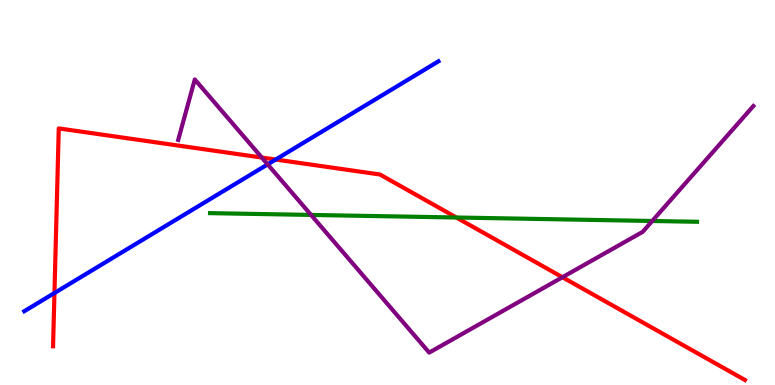[{'lines': ['blue', 'red'], 'intersections': [{'x': 0.703, 'y': 2.39}, {'x': 3.56, 'y': 5.86}]}, {'lines': ['green', 'red'], 'intersections': [{'x': 5.89, 'y': 4.35}]}, {'lines': ['purple', 'red'], 'intersections': [{'x': 3.38, 'y': 5.91}, {'x': 7.26, 'y': 2.8}]}, {'lines': ['blue', 'green'], 'intersections': []}, {'lines': ['blue', 'purple'], 'intersections': [{'x': 3.45, 'y': 5.73}]}, {'lines': ['green', 'purple'], 'intersections': [{'x': 4.01, 'y': 4.42}, {'x': 8.42, 'y': 4.26}]}]